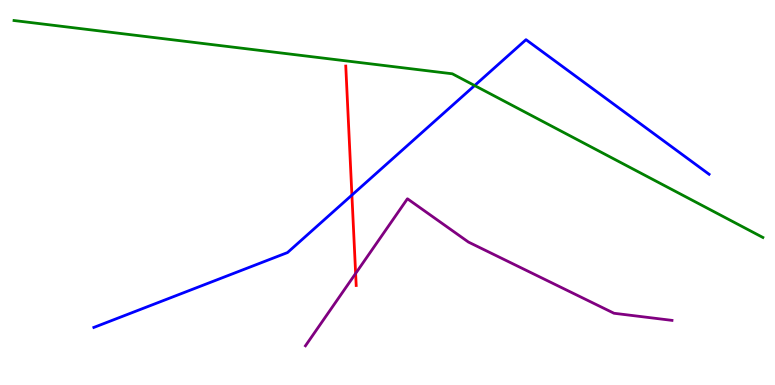[{'lines': ['blue', 'red'], 'intersections': [{'x': 4.54, 'y': 4.93}]}, {'lines': ['green', 'red'], 'intersections': []}, {'lines': ['purple', 'red'], 'intersections': [{'x': 4.59, 'y': 2.9}]}, {'lines': ['blue', 'green'], 'intersections': [{'x': 6.12, 'y': 7.78}]}, {'lines': ['blue', 'purple'], 'intersections': []}, {'lines': ['green', 'purple'], 'intersections': []}]